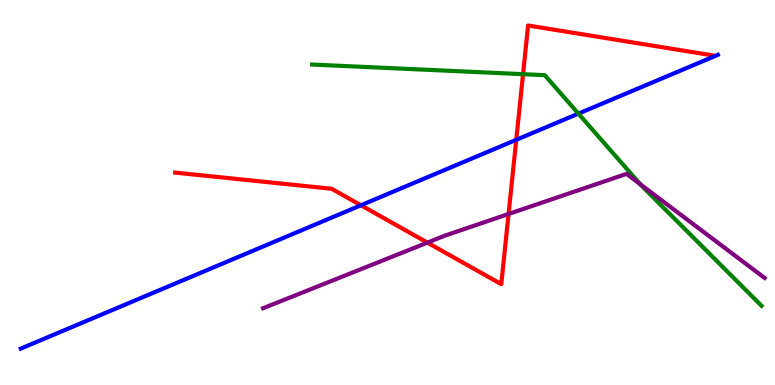[{'lines': ['blue', 'red'], 'intersections': [{'x': 4.66, 'y': 4.67}, {'x': 6.66, 'y': 6.37}]}, {'lines': ['green', 'red'], 'intersections': [{'x': 6.75, 'y': 8.07}]}, {'lines': ['purple', 'red'], 'intersections': [{'x': 5.52, 'y': 3.7}, {'x': 6.56, 'y': 4.44}]}, {'lines': ['blue', 'green'], 'intersections': [{'x': 7.46, 'y': 7.05}]}, {'lines': ['blue', 'purple'], 'intersections': []}, {'lines': ['green', 'purple'], 'intersections': [{'x': 8.26, 'y': 5.22}]}]